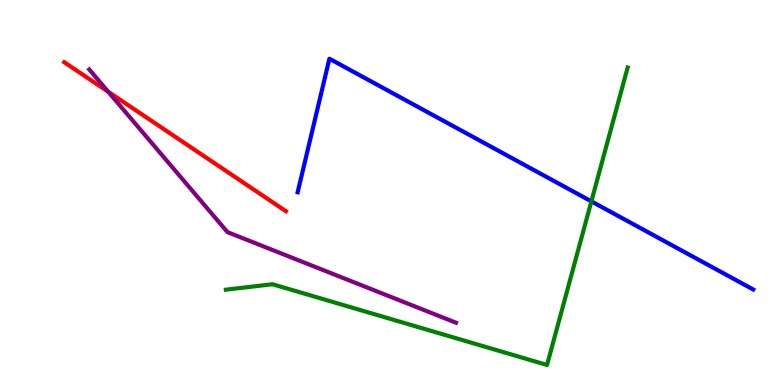[{'lines': ['blue', 'red'], 'intersections': []}, {'lines': ['green', 'red'], 'intersections': []}, {'lines': ['purple', 'red'], 'intersections': [{'x': 1.4, 'y': 7.62}]}, {'lines': ['blue', 'green'], 'intersections': [{'x': 7.63, 'y': 4.77}]}, {'lines': ['blue', 'purple'], 'intersections': []}, {'lines': ['green', 'purple'], 'intersections': []}]